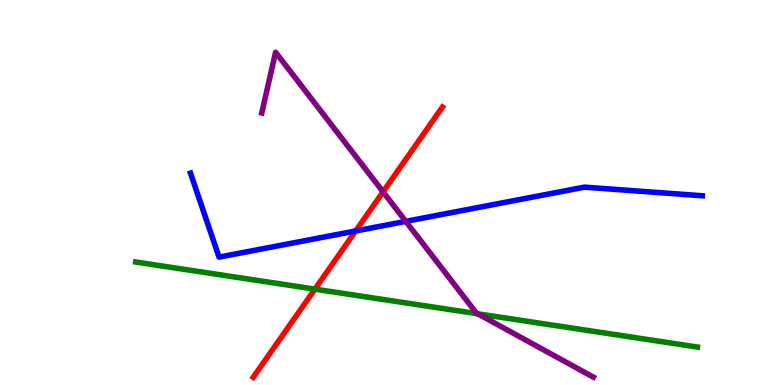[{'lines': ['blue', 'red'], 'intersections': [{'x': 4.59, 'y': 4.0}]}, {'lines': ['green', 'red'], 'intersections': [{'x': 4.06, 'y': 2.49}]}, {'lines': ['purple', 'red'], 'intersections': [{'x': 4.94, 'y': 5.02}]}, {'lines': ['blue', 'green'], 'intersections': []}, {'lines': ['blue', 'purple'], 'intersections': [{'x': 5.24, 'y': 4.25}]}, {'lines': ['green', 'purple'], 'intersections': [{'x': 6.17, 'y': 1.85}]}]